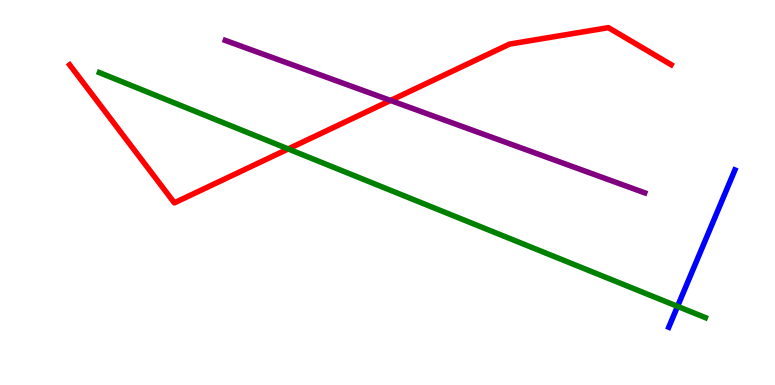[{'lines': ['blue', 'red'], 'intersections': []}, {'lines': ['green', 'red'], 'intersections': [{'x': 3.72, 'y': 6.13}]}, {'lines': ['purple', 'red'], 'intersections': [{'x': 5.04, 'y': 7.39}]}, {'lines': ['blue', 'green'], 'intersections': [{'x': 8.74, 'y': 2.04}]}, {'lines': ['blue', 'purple'], 'intersections': []}, {'lines': ['green', 'purple'], 'intersections': []}]